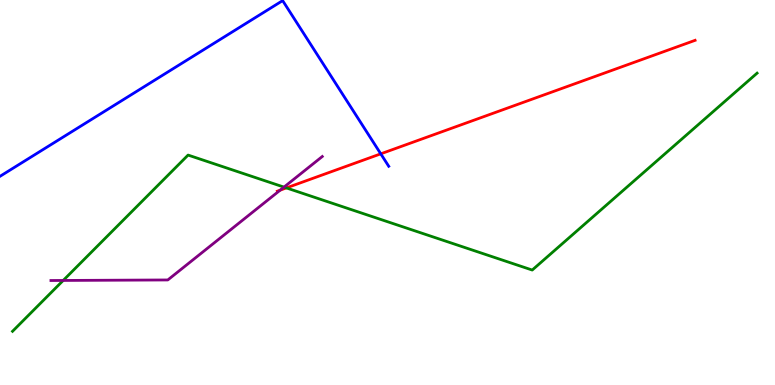[{'lines': ['blue', 'red'], 'intersections': [{'x': 4.91, 'y': 6.0}]}, {'lines': ['green', 'red'], 'intersections': [{'x': 3.7, 'y': 5.12}]}, {'lines': ['purple', 'red'], 'intersections': [{'x': 3.62, 'y': 5.06}]}, {'lines': ['blue', 'green'], 'intersections': []}, {'lines': ['blue', 'purple'], 'intersections': []}, {'lines': ['green', 'purple'], 'intersections': [{'x': 0.815, 'y': 2.72}, {'x': 3.66, 'y': 5.14}]}]